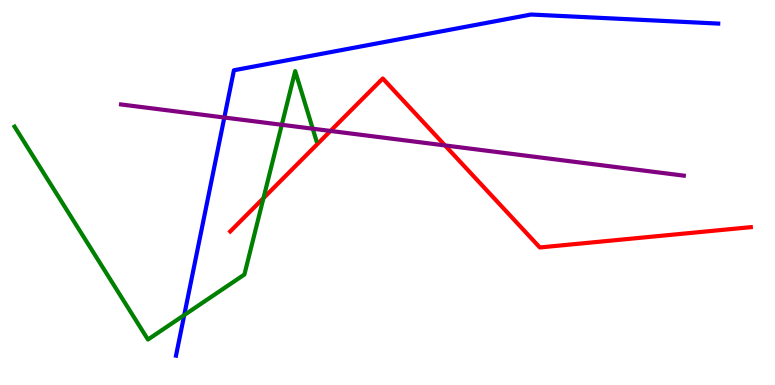[{'lines': ['blue', 'red'], 'intersections': []}, {'lines': ['green', 'red'], 'intersections': [{'x': 3.4, 'y': 4.85}]}, {'lines': ['purple', 'red'], 'intersections': [{'x': 4.26, 'y': 6.6}, {'x': 5.74, 'y': 6.22}]}, {'lines': ['blue', 'green'], 'intersections': [{'x': 2.38, 'y': 1.82}]}, {'lines': ['blue', 'purple'], 'intersections': [{'x': 2.89, 'y': 6.95}]}, {'lines': ['green', 'purple'], 'intersections': [{'x': 3.64, 'y': 6.76}, {'x': 4.04, 'y': 6.66}]}]